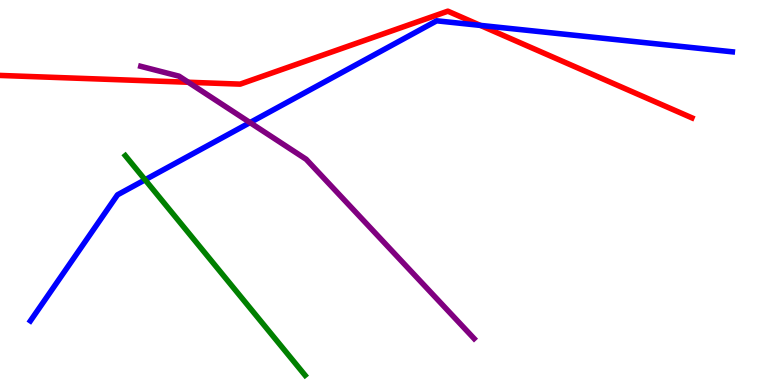[{'lines': ['blue', 'red'], 'intersections': [{'x': 6.2, 'y': 9.34}]}, {'lines': ['green', 'red'], 'intersections': []}, {'lines': ['purple', 'red'], 'intersections': [{'x': 2.43, 'y': 7.86}]}, {'lines': ['blue', 'green'], 'intersections': [{'x': 1.87, 'y': 5.33}]}, {'lines': ['blue', 'purple'], 'intersections': [{'x': 3.23, 'y': 6.82}]}, {'lines': ['green', 'purple'], 'intersections': []}]